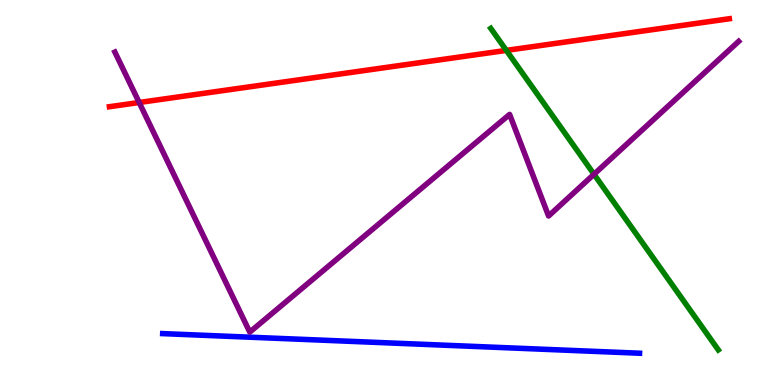[{'lines': ['blue', 'red'], 'intersections': []}, {'lines': ['green', 'red'], 'intersections': [{'x': 6.53, 'y': 8.69}]}, {'lines': ['purple', 'red'], 'intersections': [{'x': 1.8, 'y': 7.34}]}, {'lines': ['blue', 'green'], 'intersections': []}, {'lines': ['blue', 'purple'], 'intersections': []}, {'lines': ['green', 'purple'], 'intersections': [{'x': 7.66, 'y': 5.47}]}]